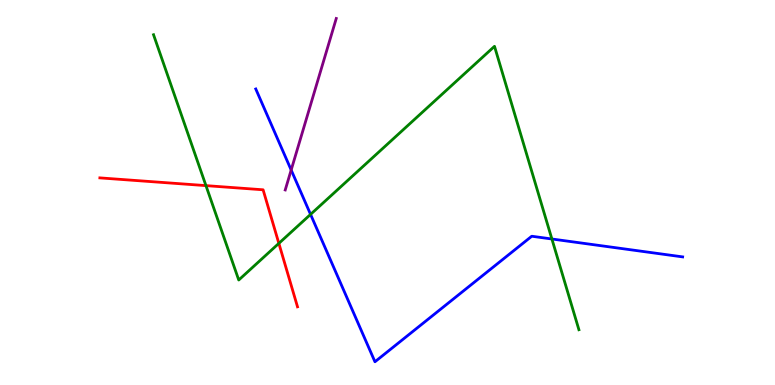[{'lines': ['blue', 'red'], 'intersections': []}, {'lines': ['green', 'red'], 'intersections': [{'x': 2.66, 'y': 5.18}, {'x': 3.6, 'y': 3.68}]}, {'lines': ['purple', 'red'], 'intersections': []}, {'lines': ['blue', 'green'], 'intersections': [{'x': 4.01, 'y': 4.43}, {'x': 7.12, 'y': 3.79}]}, {'lines': ['blue', 'purple'], 'intersections': [{'x': 3.76, 'y': 5.58}]}, {'lines': ['green', 'purple'], 'intersections': []}]